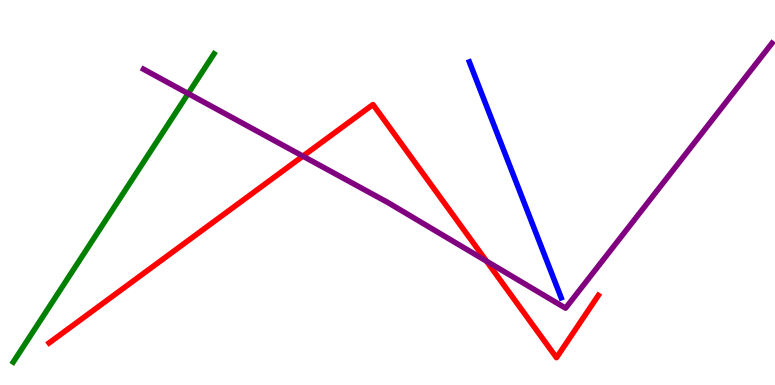[{'lines': ['blue', 'red'], 'intersections': []}, {'lines': ['green', 'red'], 'intersections': []}, {'lines': ['purple', 'red'], 'intersections': [{'x': 3.91, 'y': 5.94}, {'x': 6.28, 'y': 3.22}]}, {'lines': ['blue', 'green'], 'intersections': []}, {'lines': ['blue', 'purple'], 'intersections': []}, {'lines': ['green', 'purple'], 'intersections': [{'x': 2.43, 'y': 7.57}]}]